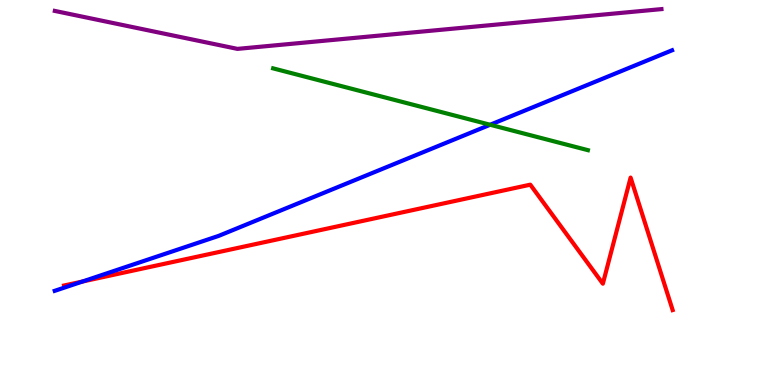[{'lines': ['blue', 'red'], 'intersections': [{'x': 1.07, 'y': 2.69}]}, {'lines': ['green', 'red'], 'intersections': []}, {'lines': ['purple', 'red'], 'intersections': []}, {'lines': ['blue', 'green'], 'intersections': [{'x': 6.32, 'y': 6.76}]}, {'lines': ['blue', 'purple'], 'intersections': []}, {'lines': ['green', 'purple'], 'intersections': []}]